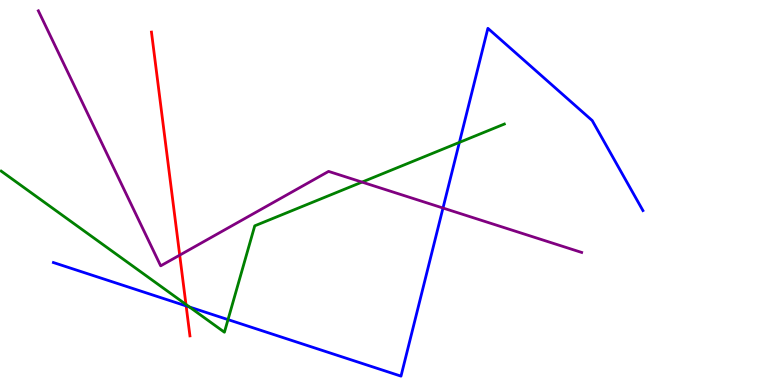[{'lines': ['blue', 'red'], 'intersections': [{'x': 2.4, 'y': 2.05}]}, {'lines': ['green', 'red'], 'intersections': [{'x': 2.4, 'y': 2.09}]}, {'lines': ['purple', 'red'], 'intersections': [{'x': 2.32, 'y': 3.37}]}, {'lines': ['blue', 'green'], 'intersections': [{'x': 2.45, 'y': 2.03}, {'x': 2.94, 'y': 1.7}, {'x': 5.93, 'y': 6.3}]}, {'lines': ['blue', 'purple'], 'intersections': [{'x': 5.72, 'y': 4.6}]}, {'lines': ['green', 'purple'], 'intersections': [{'x': 4.67, 'y': 5.27}]}]